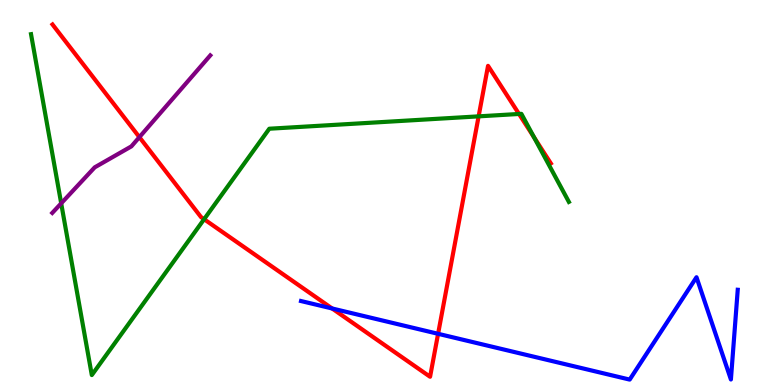[{'lines': ['blue', 'red'], 'intersections': [{'x': 4.29, 'y': 1.99}, {'x': 5.65, 'y': 1.33}]}, {'lines': ['green', 'red'], 'intersections': [{'x': 2.63, 'y': 4.31}, {'x': 6.18, 'y': 6.98}, {'x': 6.7, 'y': 7.04}, {'x': 6.89, 'y': 6.43}]}, {'lines': ['purple', 'red'], 'intersections': [{'x': 1.8, 'y': 6.44}]}, {'lines': ['blue', 'green'], 'intersections': []}, {'lines': ['blue', 'purple'], 'intersections': []}, {'lines': ['green', 'purple'], 'intersections': [{'x': 0.79, 'y': 4.72}]}]